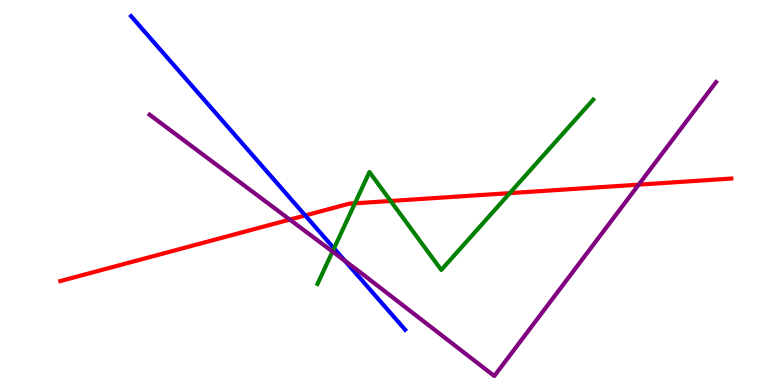[{'lines': ['blue', 'red'], 'intersections': [{'x': 3.94, 'y': 4.4}]}, {'lines': ['green', 'red'], 'intersections': [{'x': 4.58, 'y': 4.72}, {'x': 5.04, 'y': 4.78}, {'x': 6.58, 'y': 4.98}]}, {'lines': ['purple', 'red'], 'intersections': [{'x': 3.74, 'y': 4.3}, {'x': 8.24, 'y': 5.2}]}, {'lines': ['blue', 'green'], 'intersections': [{'x': 4.31, 'y': 3.55}]}, {'lines': ['blue', 'purple'], 'intersections': [{'x': 4.45, 'y': 3.22}]}, {'lines': ['green', 'purple'], 'intersections': [{'x': 4.29, 'y': 3.47}]}]